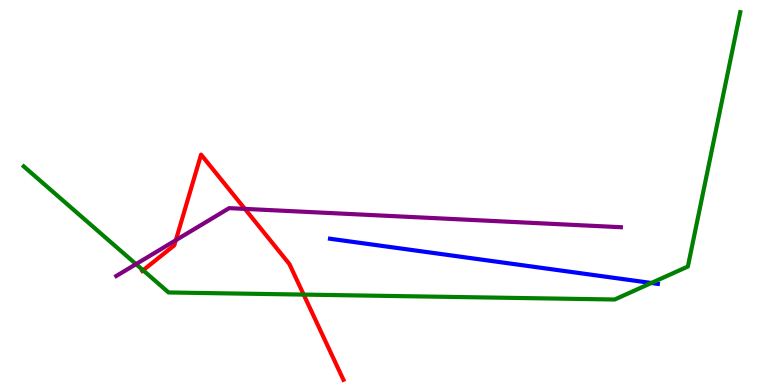[{'lines': ['blue', 'red'], 'intersections': []}, {'lines': ['green', 'red'], 'intersections': [{'x': 1.85, 'y': 2.98}, {'x': 3.92, 'y': 2.35}]}, {'lines': ['purple', 'red'], 'intersections': [{'x': 2.27, 'y': 3.76}, {'x': 3.16, 'y': 4.57}]}, {'lines': ['blue', 'green'], 'intersections': [{'x': 8.4, 'y': 2.65}]}, {'lines': ['blue', 'purple'], 'intersections': []}, {'lines': ['green', 'purple'], 'intersections': [{'x': 1.76, 'y': 3.14}]}]